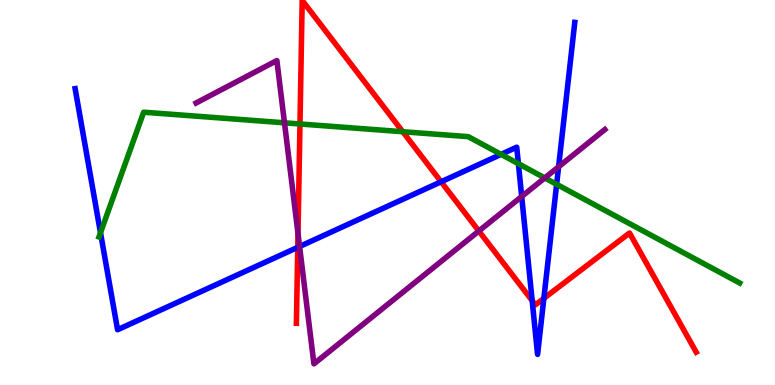[{'lines': ['blue', 'red'], 'intersections': [{'x': 3.84, 'y': 3.58}, {'x': 5.69, 'y': 5.28}, {'x': 6.87, 'y': 2.19}, {'x': 7.02, 'y': 2.25}]}, {'lines': ['green', 'red'], 'intersections': [{'x': 3.87, 'y': 6.78}, {'x': 5.2, 'y': 6.58}]}, {'lines': ['purple', 'red'], 'intersections': [{'x': 3.85, 'y': 3.93}, {'x': 6.18, 'y': 4.0}]}, {'lines': ['blue', 'green'], 'intersections': [{'x': 1.3, 'y': 3.96}, {'x': 6.47, 'y': 5.99}, {'x': 6.69, 'y': 5.75}, {'x': 7.18, 'y': 5.21}]}, {'lines': ['blue', 'purple'], 'intersections': [{'x': 3.87, 'y': 3.6}, {'x': 6.73, 'y': 4.9}, {'x': 7.21, 'y': 5.67}]}, {'lines': ['green', 'purple'], 'intersections': [{'x': 3.67, 'y': 6.81}, {'x': 7.03, 'y': 5.38}]}]